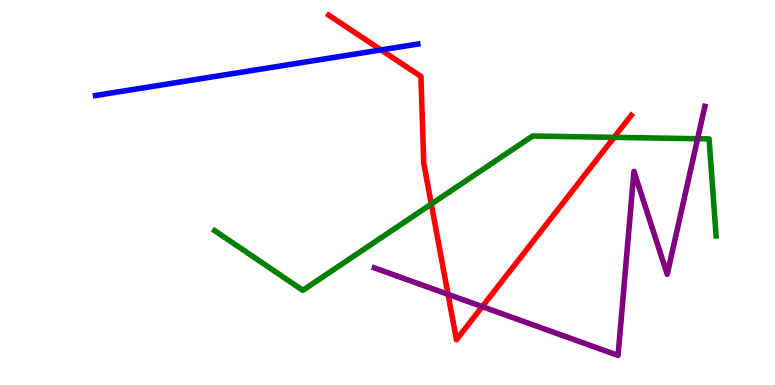[{'lines': ['blue', 'red'], 'intersections': [{'x': 4.92, 'y': 8.7}]}, {'lines': ['green', 'red'], 'intersections': [{'x': 5.57, 'y': 4.7}, {'x': 7.92, 'y': 6.43}]}, {'lines': ['purple', 'red'], 'intersections': [{'x': 5.78, 'y': 2.35}, {'x': 6.22, 'y': 2.04}]}, {'lines': ['blue', 'green'], 'intersections': []}, {'lines': ['blue', 'purple'], 'intersections': []}, {'lines': ['green', 'purple'], 'intersections': [{'x': 9.0, 'y': 6.4}]}]